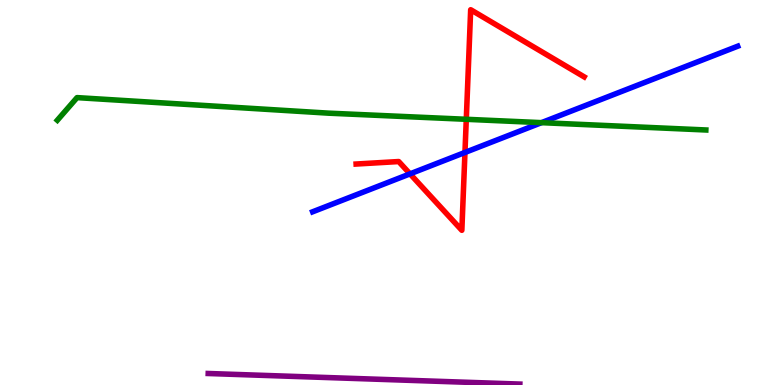[{'lines': ['blue', 'red'], 'intersections': [{'x': 5.29, 'y': 5.48}, {'x': 6.0, 'y': 6.04}]}, {'lines': ['green', 'red'], 'intersections': [{'x': 6.02, 'y': 6.9}]}, {'lines': ['purple', 'red'], 'intersections': []}, {'lines': ['blue', 'green'], 'intersections': [{'x': 6.99, 'y': 6.81}]}, {'lines': ['blue', 'purple'], 'intersections': []}, {'lines': ['green', 'purple'], 'intersections': []}]